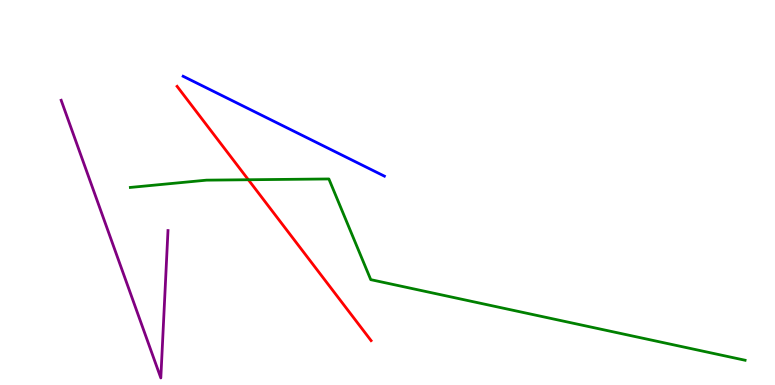[{'lines': ['blue', 'red'], 'intersections': []}, {'lines': ['green', 'red'], 'intersections': [{'x': 3.2, 'y': 5.33}]}, {'lines': ['purple', 'red'], 'intersections': []}, {'lines': ['blue', 'green'], 'intersections': []}, {'lines': ['blue', 'purple'], 'intersections': []}, {'lines': ['green', 'purple'], 'intersections': []}]